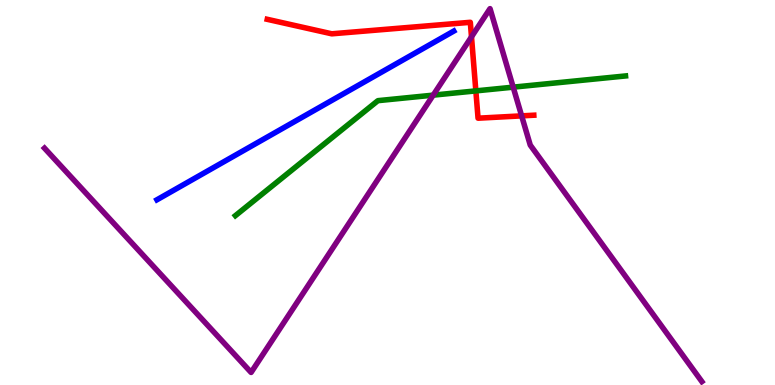[{'lines': ['blue', 'red'], 'intersections': []}, {'lines': ['green', 'red'], 'intersections': [{'x': 6.14, 'y': 7.64}]}, {'lines': ['purple', 'red'], 'intersections': [{'x': 6.08, 'y': 9.04}, {'x': 6.73, 'y': 6.99}]}, {'lines': ['blue', 'green'], 'intersections': []}, {'lines': ['blue', 'purple'], 'intersections': []}, {'lines': ['green', 'purple'], 'intersections': [{'x': 5.59, 'y': 7.53}, {'x': 6.62, 'y': 7.74}]}]